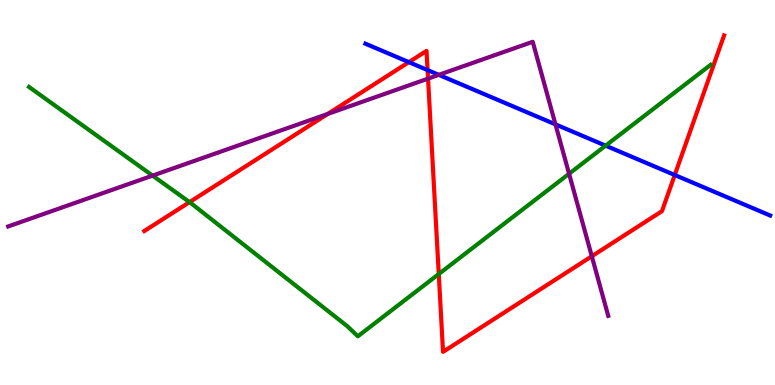[{'lines': ['blue', 'red'], 'intersections': [{'x': 5.28, 'y': 8.39}, {'x': 5.52, 'y': 8.18}, {'x': 8.71, 'y': 5.45}]}, {'lines': ['green', 'red'], 'intersections': [{'x': 2.45, 'y': 4.75}, {'x': 5.66, 'y': 2.88}]}, {'lines': ['purple', 'red'], 'intersections': [{'x': 4.23, 'y': 7.04}, {'x': 5.52, 'y': 7.96}, {'x': 7.64, 'y': 3.34}]}, {'lines': ['blue', 'green'], 'intersections': [{'x': 7.81, 'y': 6.22}]}, {'lines': ['blue', 'purple'], 'intersections': [{'x': 5.66, 'y': 8.06}, {'x': 7.17, 'y': 6.77}]}, {'lines': ['green', 'purple'], 'intersections': [{'x': 1.97, 'y': 5.44}, {'x': 7.34, 'y': 5.49}]}]